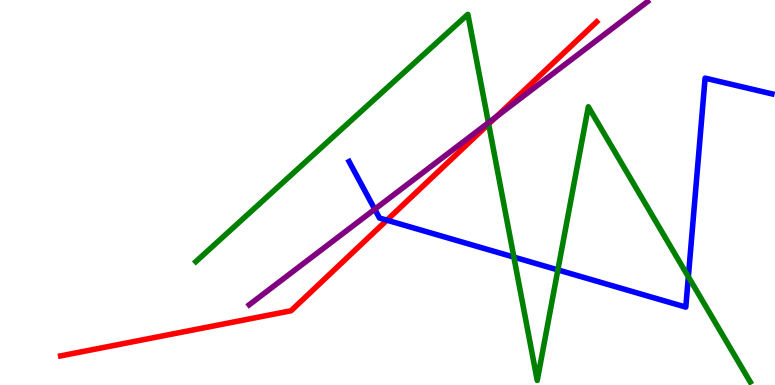[{'lines': ['blue', 'red'], 'intersections': [{'x': 4.99, 'y': 4.28}]}, {'lines': ['green', 'red'], 'intersections': [{'x': 6.31, 'y': 6.78}]}, {'lines': ['purple', 'red'], 'intersections': [{'x': 6.4, 'y': 6.97}]}, {'lines': ['blue', 'green'], 'intersections': [{'x': 6.63, 'y': 3.32}, {'x': 7.2, 'y': 2.99}, {'x': 8.88, 'y': 2.81}]}, {'lines': ['blue', 'purple'], 'intersections': [{'x': 4.84, 'y': 4.57}]}, {'lines': ['green', 'purple'], 'intersections': [{'x': 6.3, 'y': 6.81}]}]